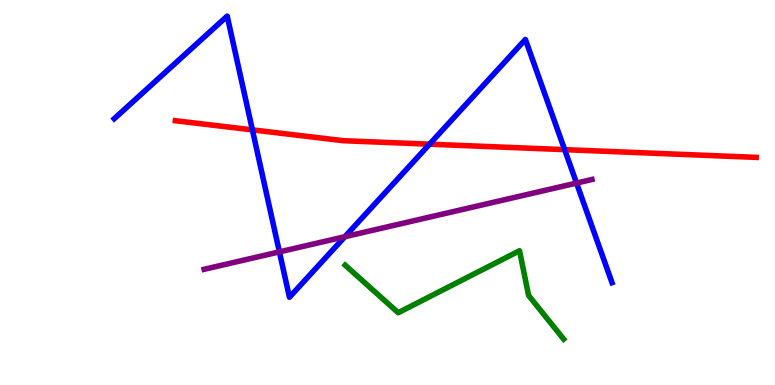[{'lines': ['blue', 'red'], 'intersections': [{'x': 3.26, 'y': 6.63}, {'x': 5.54, 'y': 6.25}, {'x': 7.29, 'y': 6.11}]}, {'lines': ['green', 'red'], 'intersections': []}, {'lines': ['purple', 'red'], 'intersections': []}, {'lines': ['blue', 'green'], 'intersections': []}, {'lines': ['blue', 'purple'], 'intersections': [{'x': 3.61, 'y': 3.46}, {'x': 4.45, 'y': 3.85}, {'x': 7.44, 'y': 5.25}]}, {'lines': ['green', 'purple'], 'intersections': []}]